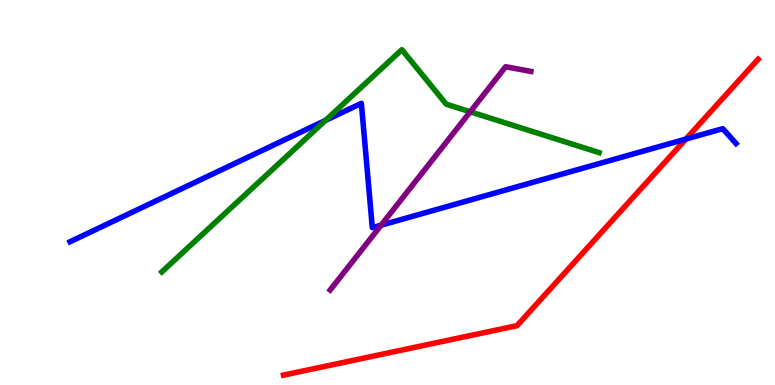[{'lines': ['blue', 'red'], 'intersections': [{'x': 8.85, 'y': 6.39}]}, {'lines': ['green', 'red'], 'intersections': []}, {'lines': ['purple', 'red'], 'intersections': []}, {'lines': ['blue', 'green'], 'intersections': [{'x': 4.2, 'y': 6.87}]}, {'lines': ['blue', 'purple'], 'intersections': [{'x': 4.92, 'y': 4.15}]}, {'lines': ['green', 'purple'], 'intersections': [{'x': 6.07, 'y': 7.1}]}]